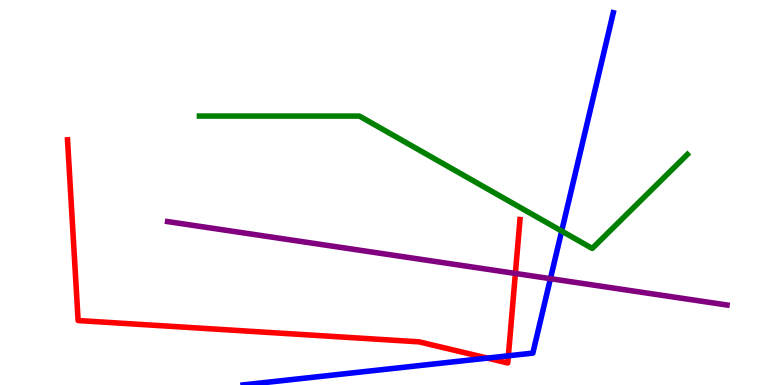[{'lines': ['blue', 'red'], 'intersections': [{'x': 6.29, 'y': 0.699}, {'x': 6.56, 'y': 0.759}]}, {'lines': ['green', 'red'], 'intersections': []}, {'lines': ['purple', 'red'], 'intersections': [{'x': 6.65, 'y': 2.9}]}, {'lines': ['blue', 'green'], 'intersections': [{'x': 7.25, 'y': 4.0}]}, {'lines': ['blue', 'purple'], 'intersections': [{'x': 7.1, 'y': 2.76}]}, {'lines': ['green', 'purple'], 'intersections': []}]